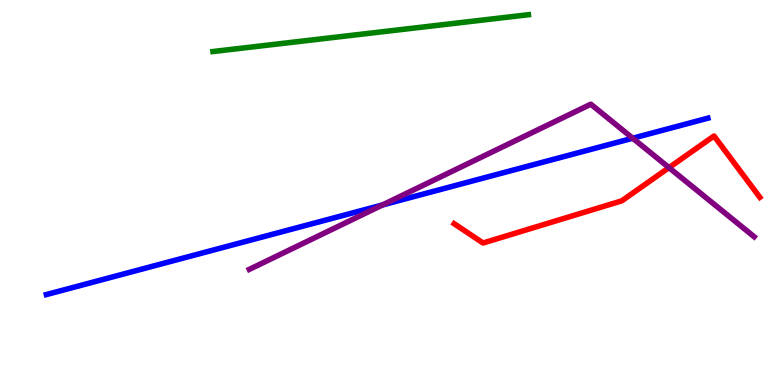[{'lines': ['blue', 'red'], 'intersections': []}, {'lines': ['green', 'red'], 'intersections': []}, {'lines': ['purple', 'red'], 'intersections': [{'x': 8.63, 'y': 5.65}]}, {'lines': ['blue', 'green'], 'intersections': []}, {'lines': ['blue', 'purple'], 'intersections': [{'x': 4.94, 'y': 4.68}, {'x': 8.16, 'y': 6.41}]}, {'lines': ['green', 'purple'], 'intersections': []}]